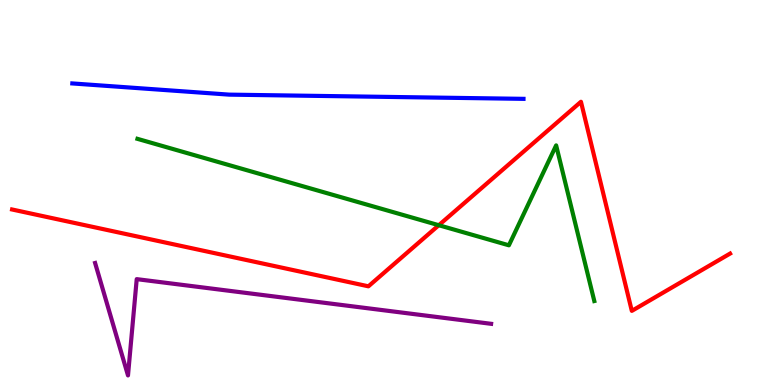[{'lines': ['blue', 'red'], 'intersections': []}, {'lines': ['green', 'red'], 'intersections': [{'x': 5.66, 'y': 4.15}]}, {'lines': ['purple', 'red'], 'intersections': []}, {'lines': ['blue', 'green'], 'intersections': []}, {'lines': ['blue', 'purple'], 'intersections': []}, {'lines': ['green', 'purple'], 'intersections': []}]